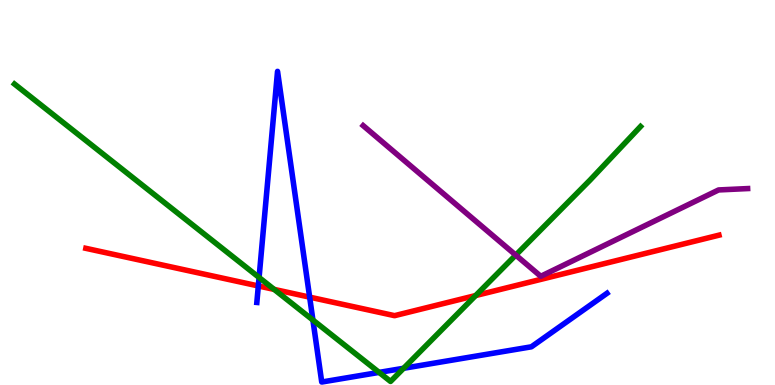[{'lines': ['blue', 'red'], 'intersections': [{'x': 3.33, 'y': 2.57}, {'x': 4.0, 'y': 2.28}]}, {'lines': ['green', 'red'], 'intersections': [{'x': 3.54, 'y': 2.48}, {'x': 6.14, 'y': 2.32}]}, {'lines': ['purple', 'red'], 'intersections': []}, {'lines': ['blue', 'green'], 'intersections': [{'x': 3.34, 'y': 2.79}, {'x': 4.04, 'y': 1.69}, {'x': 4.89, 'y': 0.327}, {'x': 5.21, 'y': 0.434}]}, {'lines': ['blue', 'purple'], 'intersections': []}, {'lines': ['green', 'purple'], 'intersections': [{'x': 6.65, 'y': 3.37}]}]